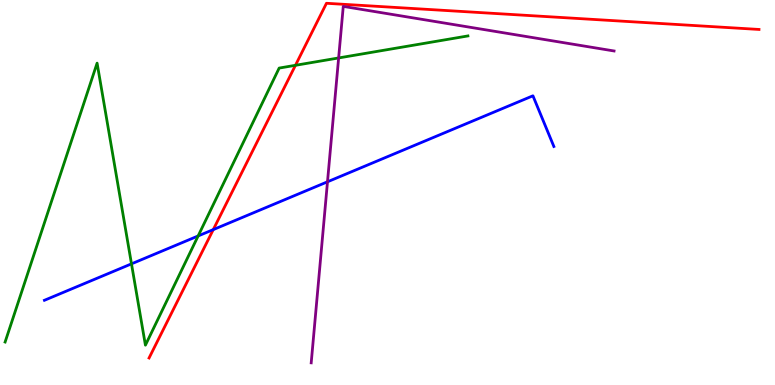[{'lines': ['blue', 'red'], 'intersections': [{'x': 2.75, 'y': 4.04}]}, {'lines': ['green', 'red'], 'intersections': [{'x': 3.81, 'y': 8.3}]}, {'lines': ['purple', 'red'], 'intersections': []}, {'lines': ['blue', 'green'], 'intersections': [{'x': 1.7, 'y': 3.15}, {'x': 2.56, 'y': 3.87}]}, {'lines': ['blue', 'purple'], 'intersections': [{'x': 4.23, 'y': 5.28}]}, {'lines': ['green', 'purple'], 'intersections': [{'x': 4.37, 'y': 8.49}]}]